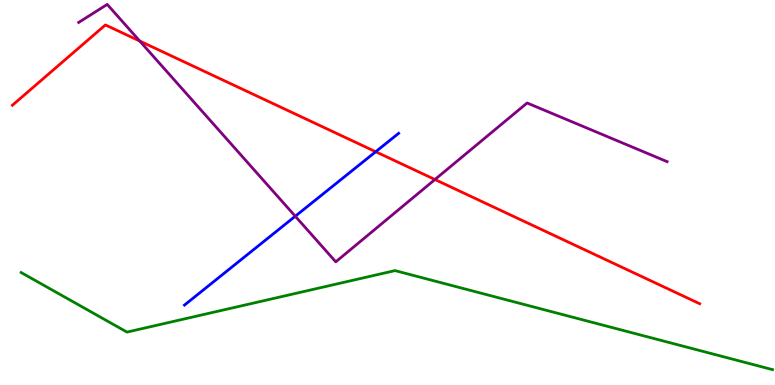[{'lines': ['blue', 'red'], 'intersections': [{'x': 4.85, 'y': 6.06}]}, {'lines': ['green', 'red'], 'intersections': []}, {'lines': ['purple', 'red'], 'intersections': [{'x': 1.8, 'y': 8.93}, {'x': 5.61, 'y': 5.34}]}, {'lines': ['blue', 'green'], 'intersections': []}, {'lines': ['blue', 'purple'], 'intersections': [{'x': 3.81, 'y': 4.38}]}, {'lines': ['green', 'purple'], 'intersections': []}]